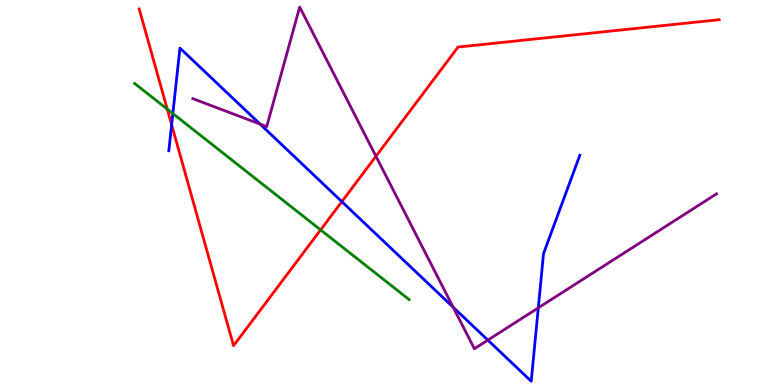[{'lines': ['blue', 'red'], 'intersections': [{'x': 2.21, 'y': 6.76}, {'x': 4.41, 'y': 4.76}]}, {'lines': ['green', 'red'], 'intersections': [{'x': 2.16, 'y': 7.17}, {'x': 4.14, 'y': 4.03}]}, {'lines': ['purple', 'red'], 'intersections': [{'x': 4.85, 'y': 5.94}]}, {'lines': ['blue', 'green'], 'intersections': [{'x': 2.23, 'y': 7.05}]}, {'lines': ['blue', 'purple'], 'intersections': [{'x': 3.36, 'y': 6.78}, {'x': 5.85, 'y': 2.02}, {'x': 6.29, 'y': 1.17}, {'x': 6.95, 'y': 2.0}]}, {'lines': ['green', 'purple'], 'intersections': []}]